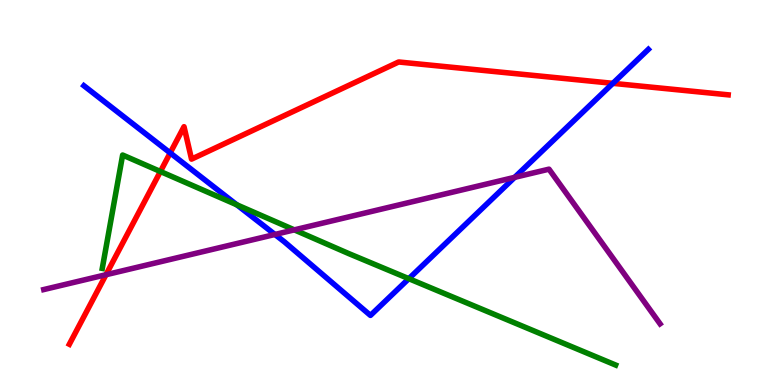[{'lines': ['blue', 'red'], 'intersections': [{'x': 2.2, 'y': 6.03}, {'x': 7.91, 'y': 7.84}]}, {'lines': ['green', 'red'], 'intersections': [{'x': 2.07, 'y': 5.55}]}, {'lines': ['purple', 'red'], 'intersections': [{'x': 1.37, 'y': 2.86}]}, {'lines': ['blue', 'green'], 'intersections': [{'x': 3.06, 'y': 4.68}, {'x': 5.27, 'y': 2.76}]}, {'lines': ['blue', 'purple'], 'intersections': [{'x': 3.55, 'y': 3.91}, {'x': 6.64, 'y': 5.39}]}, {'lines': ['green', 'purple'], 'intersections': [{'x': 3.8, 'y': 4.03}]}]